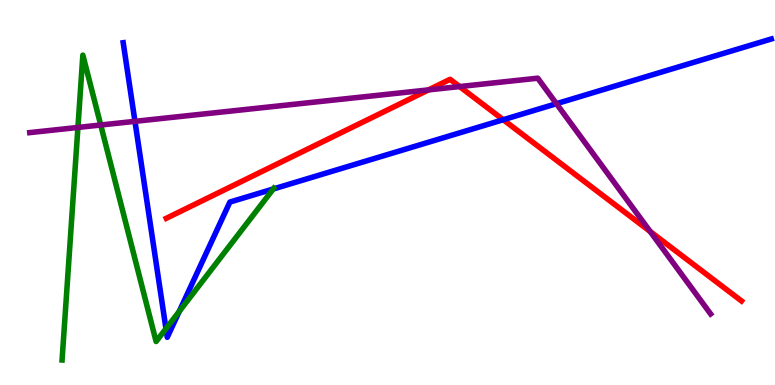[{'lines': ['blue', 'red'], 'intersections': [{'x': 6.49, 'y': 6.89}]}, {'lines': ['green', 'red'], 'intersections': []}, {'lines': ['purple', 'red'], 'intersections': [{'x': 5.53, 'y': 7.67}, {'x': 5.93, 'y': 7.75}, {'x': 8.39, 'y': 3.99}]}, {'lines': ['blue', 'green'], 'intersections': [{'x': 2.14, 'y': 1.46}, {'x': 2.31, 'y': 1.91}, {'x': 3.53, 'y': 5.09}]}, {'lines': ['blue', 'purple'], 'intersections': [{'x': 1.74, 'y': 6.85}, {'x': 7.18, 'y': 7.31}]}, {'lines': ['green', 'purple'], 'intersections': [{'x': 1.01, 'y': 6.69}, {'x': 1.3, 'y': 6.75}]}]